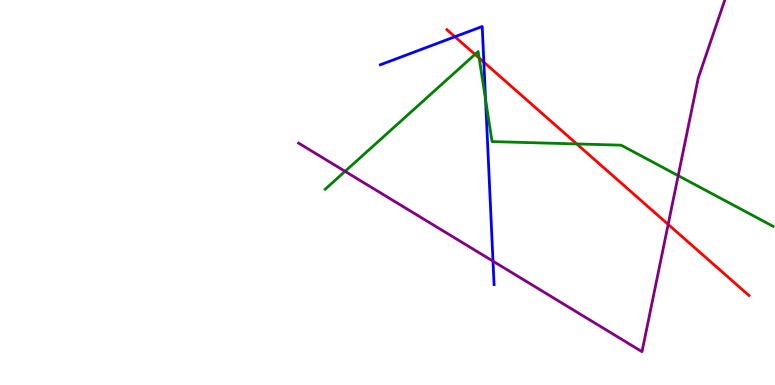[{'lines': ['blue', 'red'], 'intersections': [{'x': 5.87, 'y': 9.05}, {'x': 6.24, 'y': 8.38}]}, {'lines': ['green', 'red'], 'intersections': [{'x': 6.13, 'y': 8.59}, {'x': 6.18, 'y': 8.49}, {'x': 7.44, 'y': 6.26}]}, {'lines': ['purple', 'red'], 'intersections': [{'x': 8.62, 'y': 4.17}]}, {'lines': ['blue', 'green'], 'intersections': [{'x': 6.27, 'y': 7.41}]}, {'lines': ['blue', 'purple'], 'intersections': [{'x': 6.36, 'y': 3.22}]}, {'lines': ['green', 'purple'], 'intersections': [{'x': 4.45, 'y': 5.55}, {'x': 8.75, 'y': 5.44}]}]